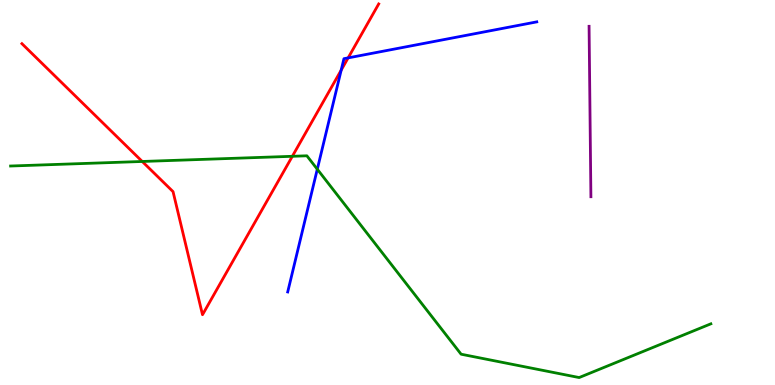[{'lines': ['blue', 'red'], 'intersections': [{'x': 4.4, 'y': 8.18}, {'x': 4.49, 'y': 8.5}]}, {'lines': ['green', 'red'], 'intersections': [{'x': 1.84, 'y': 5.81}, {'x': 3.77, 'y': 5.94}]}, {'lines': ['purple', 'red'], 'intersections': []}, {'lines': ['blue', 'green'], 'intersections': [{'x': 4.09, 'y': 5.6}]}, {'lines': ['blue', 'purple'], 'intersections': []}, {'lines': ['green', 'purple'], 'intersections': []}]